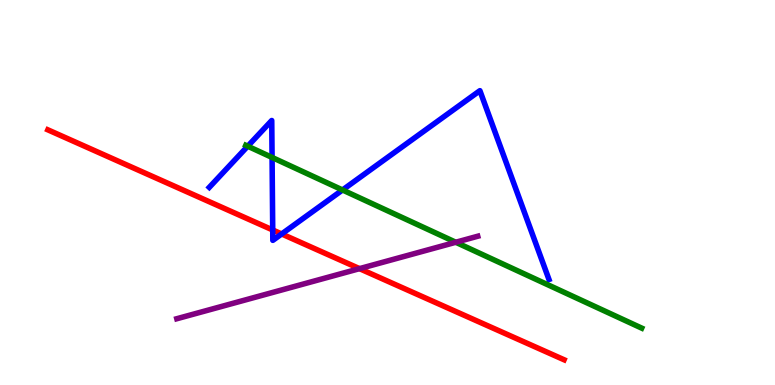[{'lines': ['blue', 'red'], 'intersections': [{'x': 3.52, 'y': 4.03}, {'x': 3.63, 'y': 3.92}]}, {'lines': ['green', 'red'], 'intersections': []}, {'lines': ['purple', 'red'], 'intersections': [{'x': 4.64, 'y': 3.02}]}, {'lines': ['blue', 'green'], 'intersections': [{'x': 3.2, 'y': 6.2}, {'x': 3.51, 'y': 5.91}, {'x': 4.42, 'y': 5.07}]}, {'lines': ['blue', 'purple'], 'intersections': []}, {'lines': ['green', 'purple'], 'intersections': [{'x': 5.88, 'y': 3.71}]}]